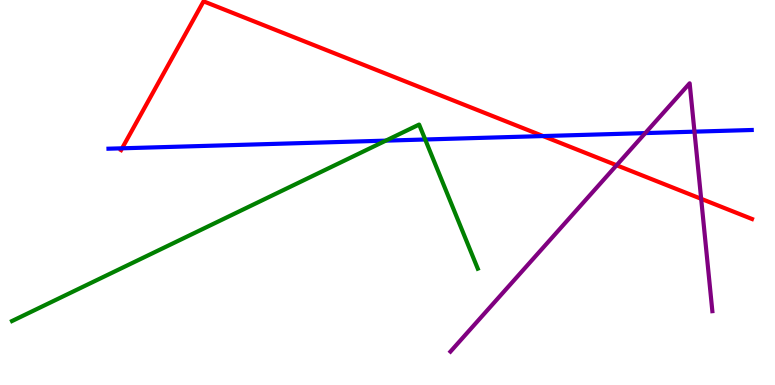[{'lines': ['blue', 'red'], 'intersections': [{'x': 1.58, 'y': 6.15}, {'x': 7.01, 'y': 6.47}]}, {'lines': ['green', 'red'], 'intersections': []}, {'lines': ['purple', 'red'], 'intersections': [{'x': 7.96, 'y': 5.71}, {'x': 9.05, 'y': 4.84}]}, {'lines': ['blue', 'green'], 'intersections': [{'x': 4.98, 'y': 6.35}, {'x': 5.49, 'y': 6.38}]}, {'lines': ['blue', 'purple'], 'intersections': [{'x': 8.33, 'y': 6.54}, {'x': 8.96, 'y': 6.58}]}, {'lines': ['green', 'purple'], 'intersections': []}]